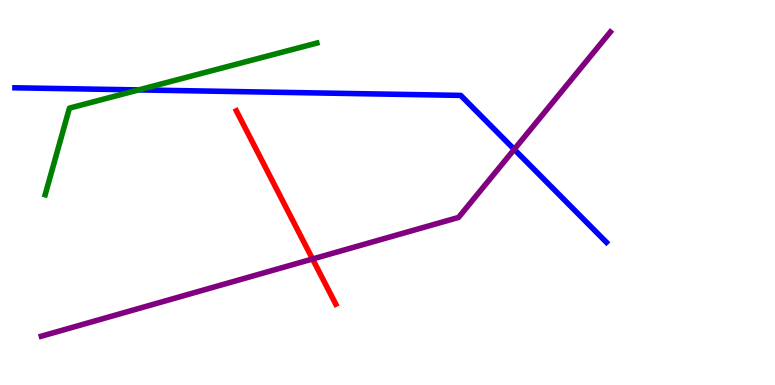[{'lines': ['blue', 'red'], 'intersections': []}, {'lines': ['green', 'red'], 'intersections': []}, {'lines': ['purple', 'red'], 'intersections': [{'x': 4.03, 'y': 3.27}]}, {'lines': ['blue', 'green'], 'intersections': [{'x': 1.79, 'y': 7.66}]}, {'lines': ['blue', 'purple'], 'intersections': [{'x': 6.64, 'y': 6.12}]}, {'lines': ['green', 'purple'], 'intersections': []}]